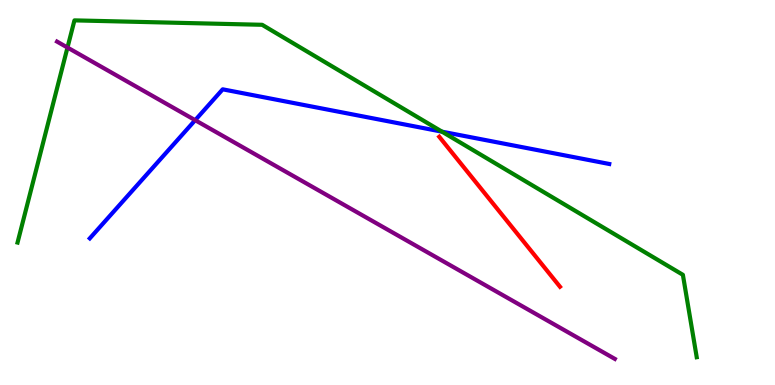[{'lines': ['blue', 'red'], 'intersections': []}, {'lines': ['green', 'red'], 'intersections': []}, {'lines': ['purple', 'red'], 'intersections': []}, {'lines': ['blue', 'green'], 'intersections': [{'x': 5.7, 'y': 6.58}]}, {'lines': ['blue', 'purple'], 'intersections': [{'x': 2.52, 'y': 6.88}]}, {'lines': ['green', 'purple'], 'intersections': [{'x': 0.871, 'y': 8.77}]}]